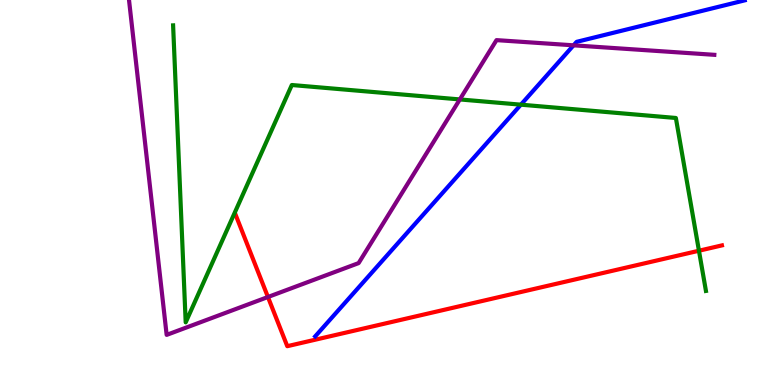[{'lines': ['blue', 'red'], 'intersections': []}, {'lines': ['green', 'red'], 'intersections': [{'x': 9.02, 'y': 3.49}]}, {'lines': ['purple', 'red'], 'intersections': [{'x': 3.46, 'y': 2.29}]}, {'lines': ['blue', 'green'], 'intersections': [{'x': 6.72, 'y': 7.28}]}, {'lines': ['blue', 'purple'], 'intersections': [{'x': 7.4, 'y': 8.82}]}, {'lines': ['green', 'purple'], 'intersections': [{'x': 5.93, 'y': 7.42}]}]